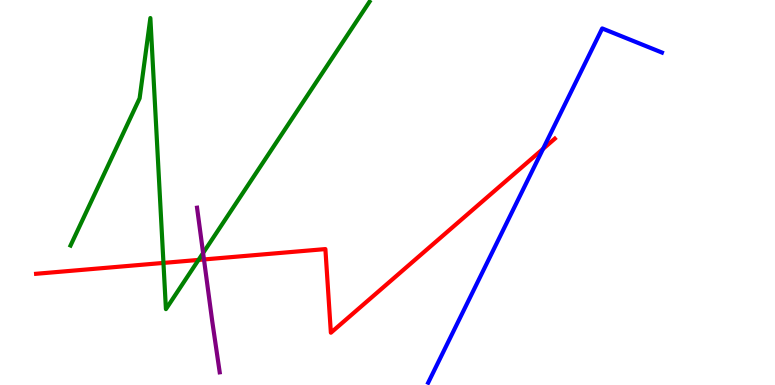[{'lines': ['blue', 'red'], 'intersections': [{'x': 7.01, 'y': 6.13}]}, {'lines': ['green', 'red'], 'intersections': [{'x': 2.11, 'y': 3.17}, {'x': 2.56, 'y': 3.25}]}, {'lines': ['purple', 'red'], 'intersections': [{'x': 2.63, 'y': 3.26}]}, {'lines': ['blue', 'green'], 'intersections': []}, {'lines': ['blue', 'purple'], 'intersections': []}, {'lines': ['green', 'purple'], 'intersections': [{'x': 2.62, 'y': 3.43}]}]